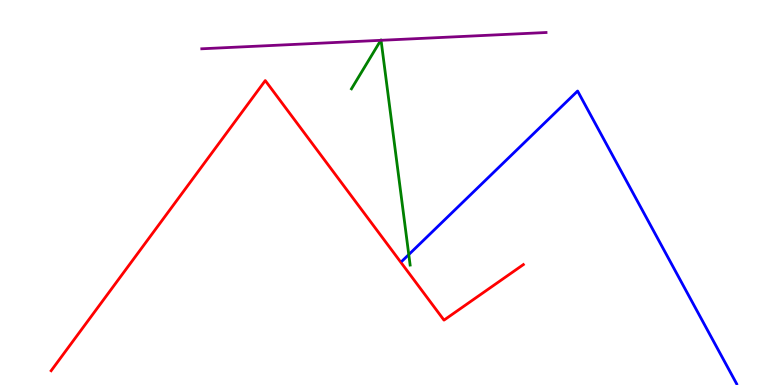[{'lines': ['blue', 'red'], 'intersections': []}, {'lines': ['green', 'red'], 'intersections': []}, {'lines': ['purple', 'red'], 'intersections': []}, {'lines': ['blue', 'green'], 'intersections': [{'x': 5.27, 'y': 3.39}]}, {'lines': ['blue', 'purple'], 'intersections': []}, {'lines': ['green', 'purple'], 'intersections': [{'x': 4.91, 'y': 8.95}, {'x': 4.92, 'y': 8.95}]}]